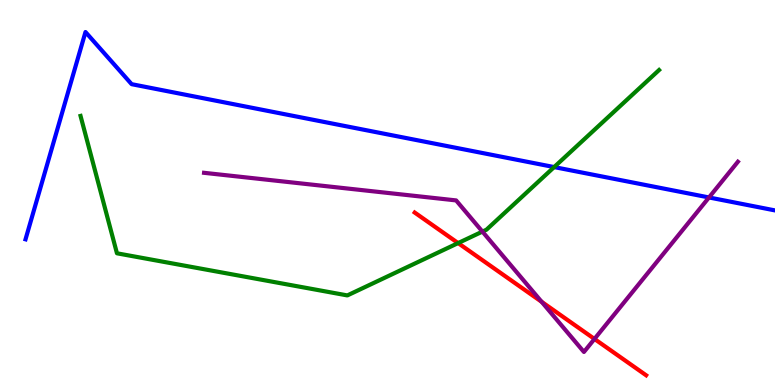[{'lines': ['blue', 'red'], 'intersections': []}, {'lines': ['green', 'red'], 'intersections': [{'x': 5.91, 'y': 3.69}]}, {'lines': ['purple', 'red'], 'intersections': [{'x': 6.99, 'y': 2.16}, {'x': 7.67, 'y': 1.2}]}, {'lines': ['blue', 'green'], 'intersections': [{'x': 7.15, 'y': 5.66}]}, {'lines': ['blue', 'purple'], 'intersections': [{'x': 9.15, 'y': 4.87}]}, {'lines': ['green', 'purple'], 'intersections': [{'x': 6.22, 'y': 3.98}]}]